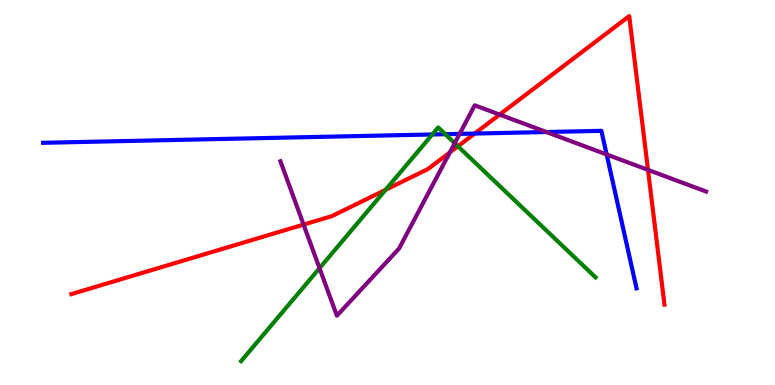[{'lines': ['blue', 'red'], 'intersections': [{'x': 6.12, 'y': 6.53}]}, {'lines': ['green', 'red'], 'intersections': [{'x': 4.98, 'y': 5.07}, {'x': 5.91, 'y': 6.2}]}, {'lines': ['purple', 'red'], 'intersections': [{'x': 3.92, 'y': 4.17}, {'x': 5.8, 'y': 6.04}, {'x': 6.45, 'y': 7.02}, {'x': 8.36, 'y': 5.59}]}, {'lines': ['blue', 'green'], 'intersections': [{'x': 5.58, 'y': 6.51}, {'x': 5.75, 'y': 6.51}]}, {'lines': ['blue', 'purple'], 'intersections': [{'x': 5.93, 'y': 6.52}, {'x': 7.05, 'y': 6.57}, {'x': 7.83, 'y': 5.99}]}, {'lines': ['green', 'purple'], 'intersections': [{'x': 4.12, 'y': 3.03}, {'x': 5.87, 'y': 6.28}]}]